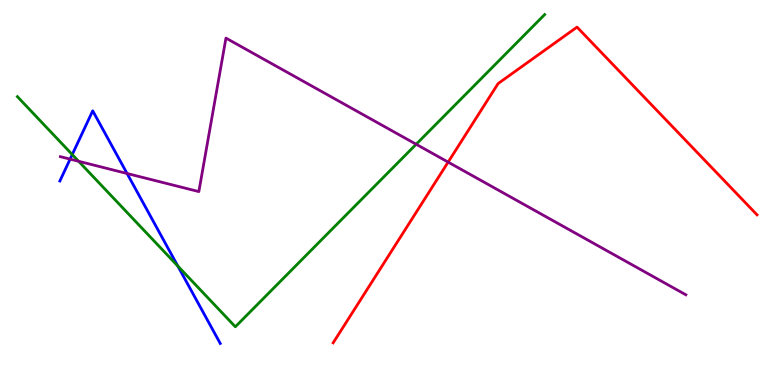[{'lines': ['blue', 'red'], 'intersections': []}, {'lines': ['green', 'red'], 'intersections': []}, {'lines': ['purple', 'red'], 'intersections': [{'x': 5.78, 'y': 5.79}]}, {'lines': ['blue', 'green'], 'intersections': [{'x': 0.932, 'y': 5.99}, {'x': 2.29, 'y': 3.09}]}, {'lines': ['blue', 'purple'], 'intersections': [{'x': 0.905, 'y': 5.87}, {'x': 1.64, 'y': 5.49}]}, {'lines': ['green', 'purple'], 'intersections': [{'x': 1.01, 'y': 5.81}, {'x': 5.37, 'y': 6.25}]}]